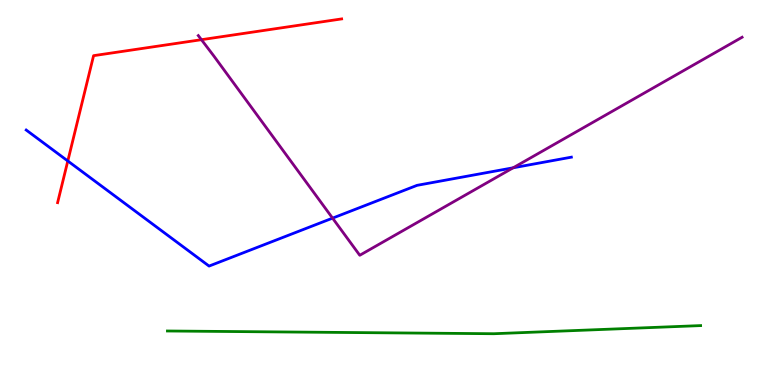[{'lines': ['blue', 'red'], 'intersections': [{'x': 0.875, 'y': 5.82}]}, {'lines': ['green', 'red'], 'intersections': []}, {'lines': ['purple', 'red'], 'intersections': [{'x': 2.6, 'y': 8.97}]}, {'lines': ['blue', 'green'], 'intersections': []}, {'lines': ['blue', 'purple'], 'intersections': [{'x': 4.29, 'y': 4.33}, {'x': 6.62, 'y': 5.64}]}, {'lines': ['green', 'purple'], 'intersections': []}]